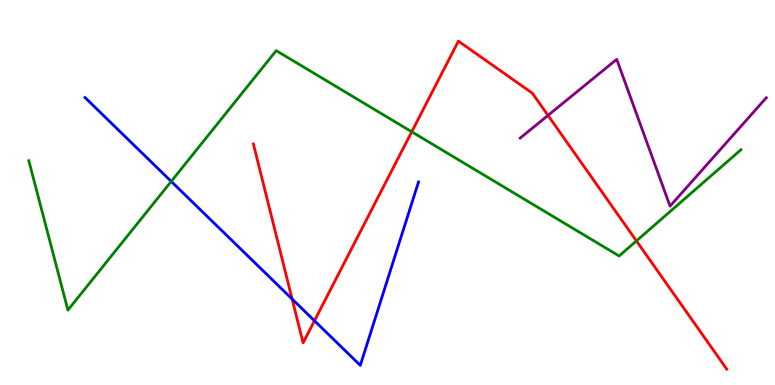[{'lines': ['blue', 'red'], 'intersections': [{'x': 3.77, 'y': 2.23}, {'x': 4.06, 'y': 1.67}]}, {'lines': ['green', 'red'], 'intersections': [{'x': 5.31, 'y': 6.58}, {'x': 8.21, 'y': 3.74}]}, {'lines': ['purple', 'red'], 'intersections': [{'x': 7.07, 'y': 7.0}]}, {'lines': ['blue', 'green'], 'intersections': [{'x': 2.21, 'y': 5.29}]}, {'lines': ['blue', 'purple'], 'intersections': []}, {'lines': ['green', 'purple'], 'intersections': []}]